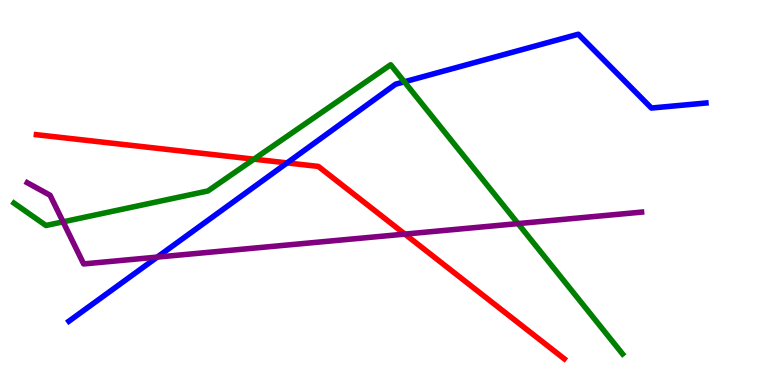[{'lines': ['blue', 'red'], 'intersections': [{'x': 3.7, 'y': 5.77}]}, {'lines': ['green', 'red'], 'intersections': [{'x': 3.28, 'y': 5.87}]}, {'lines': ['purple', 'red'], 'intersections': [{'x': 5.22, 'y': 3.92}]}, {'lines': ['blue', 'green'], 'intersections': [{'x': 5.22, 'y': 7.88}]}, {'lines': ['blue', 'purple'], 'intersections': [{'x': 2.03, 'y': 3.32}]}, {'lines': ['green', 'purple'], 'intersections': [{'x': 0.814, 'y': 4.24}, {'x': 6.68, 'y': 4.19}]}]